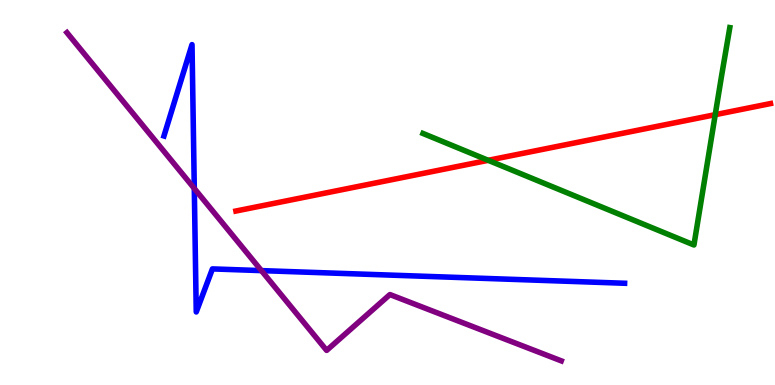[{'lines': ['blue', 'red'], 'intersections': []}, {'lines': ['green', 'red'], 'intersections': [{'x': 6.3, 'y': 5.84}, {'x': 9.23, 'y': 7.02}]}, {'lines': ['purple', 'red'], 'intersections': []}, {'lines': ['blue', 'green'], 'intersections': []}, {'lines': ['blue', 'purple'], 'intersections': [{'x': 2.51, 'y': 5.1}, {'x': 3.37, 'y': 2.97}]}, {'lines': ['green', 'purple'], 'intersections': []}]